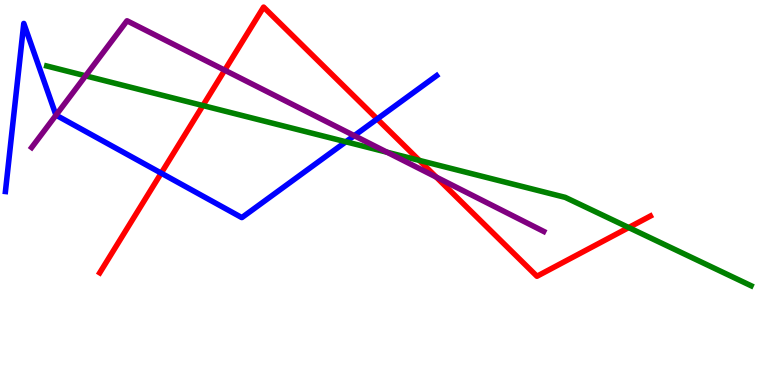[{'lines': ['blue', 'red'], 'intersections': [{'x': 2.08, 'y': 5.5}, {'x': 4.87, 'y': 6.91}]}, {'lines': ['green', 'red'], 'intersections': [{'x': 2.62, 'y': 7.26}, {'x': 5.41, 'y': 5.83}, {'x': 8.11, 'y': 4.09}]}, {'lines': ['purple', 'red'], 'intersections': [{'x': 2.9, 'y': 8.18}, {'x': 5.63, 'y': 5.4}]}, {'lines': ['blue', 'green'], 'intersections': [{'x': 4.46, 'y': 6.32}]}, {'lines': ['blue', 'purple'], 'intersections': [{'x': 0.723, 'y': 7.01}, {'x': 4.57, 'y': 6.48}]}, {'lines': ['green', 'purple'], 'intersections': [{'x': 1.1, 'y': 8.03}, {'x': 4.99, 'y': 6.05}]}]